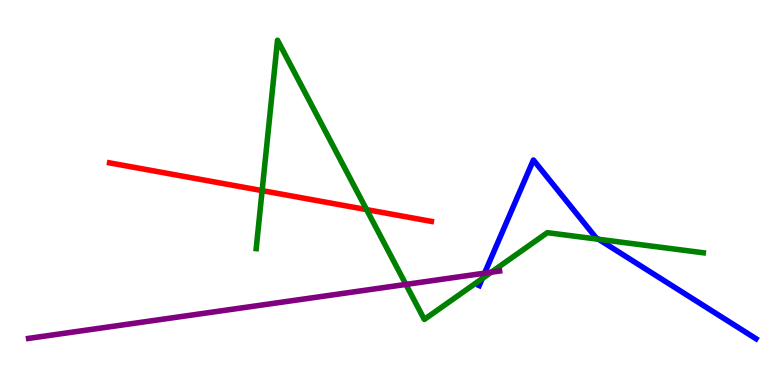[{'lines': ['blue', 'red'], 'intersections': []}, {'lines': ['green', 'red'], 'intersections': [{'x': 3.38, 'y': 5.05}, {'x': 4.73, 'y': 4.56}]}, {'lines': ['purple', 'red'], 'intersections': []}, {'lines': ['blue', 'green'], 'intersections': [{'x': 6.22, 'y': 2.76}, {'x': 7.72, 'y': 3.79}]}, {'lines': ['blue', 'purple'], 'intersections': [{'x': 6.25, 'y': 2.9}]}, {'lines': ['green', 'purple'], 'intersections': [{'x': 5.24, 'y': 2.61}, {'x': 6.34, 'y': 2.93}]}]